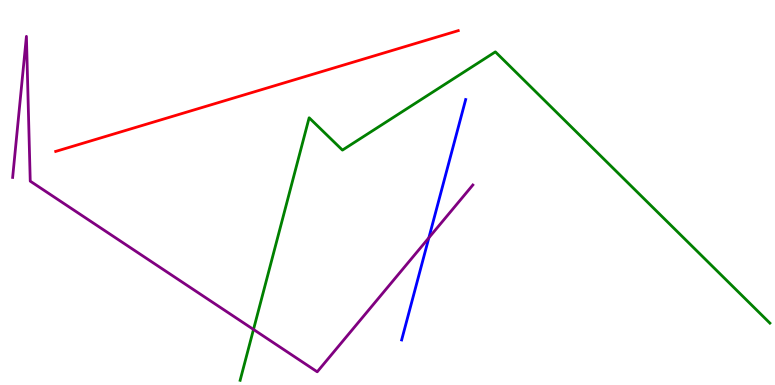[{'lines': ['blue', 'red'], 'intersections': []}, {'lines': ['green', 'red'], 'intersections': []}, {'lines': ['purple', 'red'], 'intersections': []}, {'lines': ['blue', 'green'], 'intersections': []}, {'lines': ['blue', 'purple'], 'intersections': [{'x': 5.53, 'y': 3.82}]}, {'lines': ['green', 'purple'], 'intersections': [{'x': 3.27, 'y': 1.44}]}]